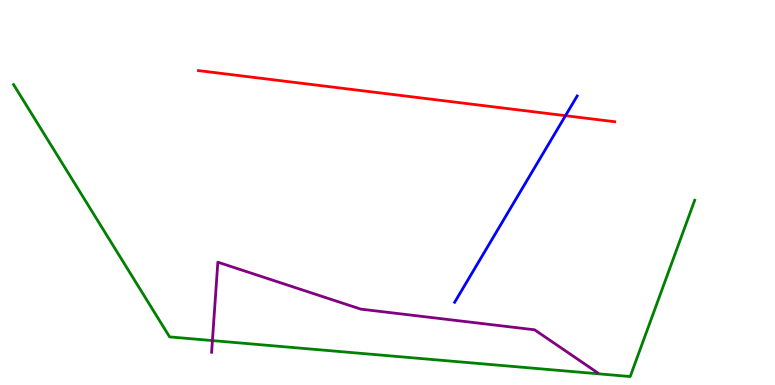[{'lines': ['blue', 'red'], 'intersections': [{'x': 7.3, 'y': 7.0}]}, {'lines': ['green', 'red'], 'intersections': []}, {'lines': ['purple', 'red'], 'intersections': []}, {'lines': ['blue', 'green'], 'intersections': []}, {'lines': ['blue', 'purple'], 'intersections': []}, {'lines': ['green', 'purple'], 'intersections': [{'x': 2.74, 'y': 1.15}]}]